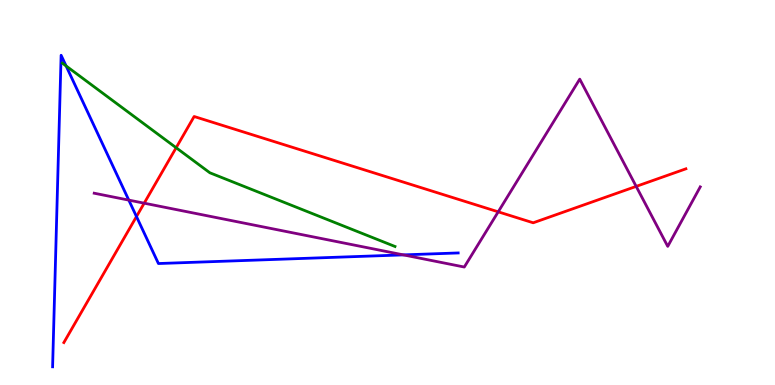[{'lines': ['blue', 'red'], 'intersections': [{'x': 1.76, 'y': 4.38}]}, {'lines': ['green', 'red'], 'intersections': [{'x': 2.27, 'y': 6.16}]}, {'lines': ['purple', 'red'], 'intersections': [{'x': 1.86, 'y': 4.72}, {'x': 6.43, 'y': 4.5}, {'x': 8.21, 'y': 5.16}]}, {'lines': ['blue', 'green'], 'intersections': [{'x': 0.853, 'y': 8.29}]}, {'lines': ['blue', 'purple'], 'intersections': [{'x': 1.66, 'y': 4.8}, {'x': 5.2, 'y': 3.38}]}, {'lines': ['green', 'purple'], 'intersections': []}]